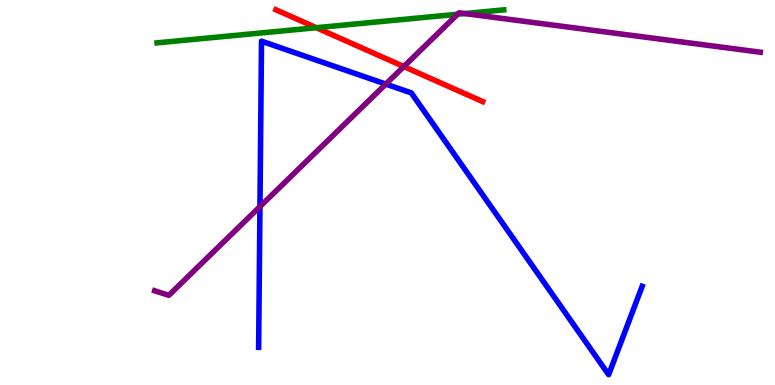[{'lines': ['blue', 'red'], 'intersections': []}, {'lines': ['green', 'red'], 'intersections': [{'x': 4.08, 'y': 9.28}]}, {'lines': ['purple', 'red'], 'intersections': [{'x': 5.21, 'y': 8.27}]}, {'lines': ['blue', 'green'], 'intersections': []}, {'lines': ['blue', 'purple'], 'intersections': [{'x': 3.35, 'y': 4.63}, {'x': 4.98, 'y': 7.82}]}, {'lines': ['green', 'purple'], 'intersections': [{'x': 5.9, 'y': 9.63}, {'x': 6.0, 'y': 9.65}]}]